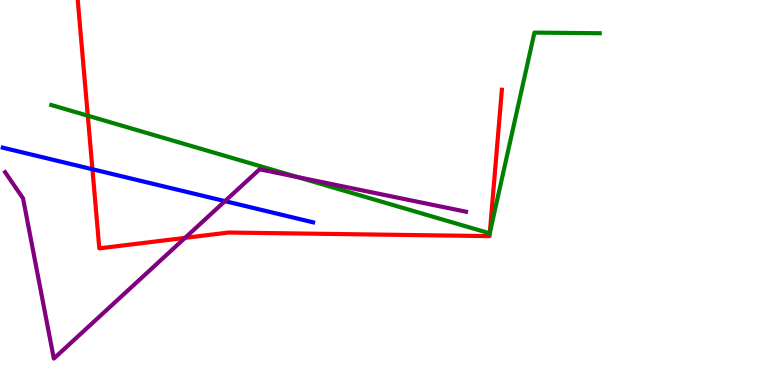[{'lines': ['blue', 'red'], 'intersections': [{'x': 1.19, 'y': 5.6}]}, {'lines': ['green', 'red'], 'intersections': [{'x': 1.13, 'y': 7.0}, {'x': 6.32, 'y': 3.95}]}, {'lines': ['purple', 'red'], 'intersections': [{'x': 2.39, 'y': 3.82}]}, {'lines': ['blue', 'green'], 'intersections': []}, {'lines': ['blue', 'purple'], 'intersections': [{'x': 2.9, 'y': 4.78}]}, {'lines': ['green', 'purple'], 'intersections': [{'x': 3.84, 'y': 5.4}]}]